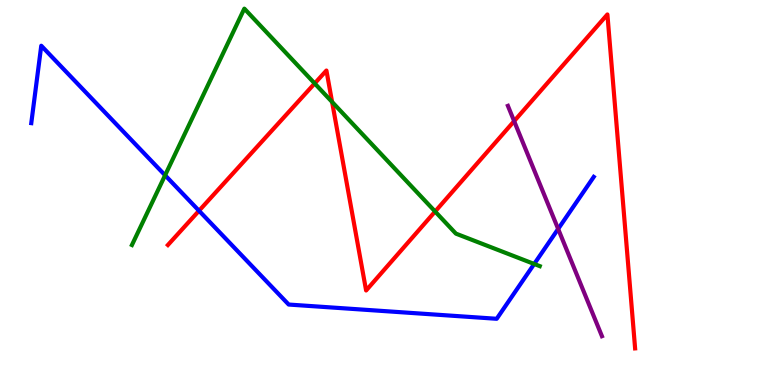[{'lines': ['blue', 'red'], 'intersections': [{'x': 2.57, 'y': 4.53}]}, {'lines': ['green', 'red'], 'intersections': [{'x': 4.06, 'y': 7.83}, {'x': 4.29, 'y': 7.35}, {'x': 5.61, 'y': 4.51}]}, {'lines': ['purple', 'red'], 'intersections': [{'x': 6.63, 'y': 6.85}]}, {'lines': ['blue', 'green'], 'intersections': [{'x': 2.13, 'y': 5.45}, {'x': 6.89, 'y': 3.14}]}, {'lines': ['blue', 'purple'], 'intersections': [{'x': 7.2, 'y': 4.05}]}, {'lines': ['green', 'purple'], 'intersections': []}]